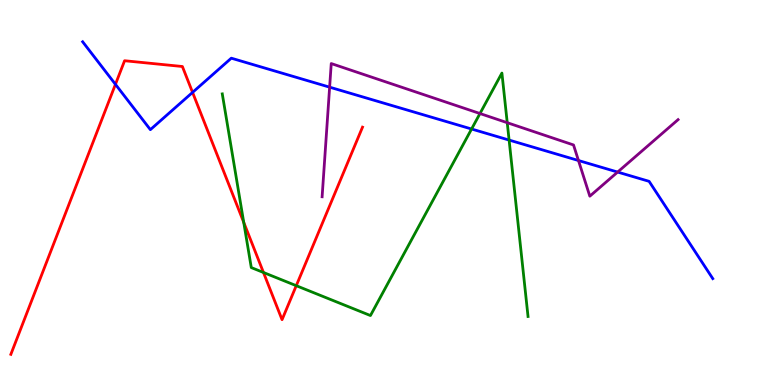[{'lines': ['blue', 'red'], 'intersections': [{'x': 1.49, 'y': 7.81}, {'x': 2.48, 'y': 7.6}]}, {'lines': ['green', 'red'], 'intersections': [{'x': 3.14, 'y': 4.22}, {'x': 3.4, 'y': 2.92}, {'x': 3.82, 'y': 2.58}]}, {'lines': ['purple', 'red'], 'intersections': []}, {'lines': ['blue', 'green'], 'intersections': [{'x': 6.08, 'y': 6.65}, {'x': 6.57, 'y': 6.36}]}, {'lines': ['blue', 'purple'], 'intersections': [{'x': 4.25, 'y': 7.74}, {'x': 7.46, 'y': 5.83}, {'x': 7.97, 'y': 5.53}]}, {'lines': ['green', 'purple'], 'intersections': [{'x': 6.19, 'y': 7.05}, {'x': 6.54, 'y': 6.81}]}]